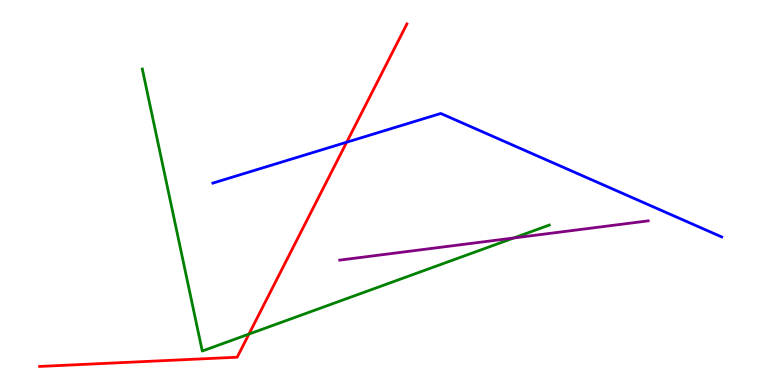[{'lines': ['blue', 'red'], 'intersections': [{'x': 4.47, 'y': 6.31}]}, {'lines': ['green', 'red'], 'intersections': [{'x': 3.21, 'y': 1.32}]}, {'lines': ['purple', 'red'], 'intersections': []}, {'lines': ['blue', 'green'], 'intersections': []}, {'lines': ['blue', 'purple'], 'intersections': []}, {'lines': ['green', 'purple'], 'intersections': [{'x': 6.63, 'y': 3.82}]}]